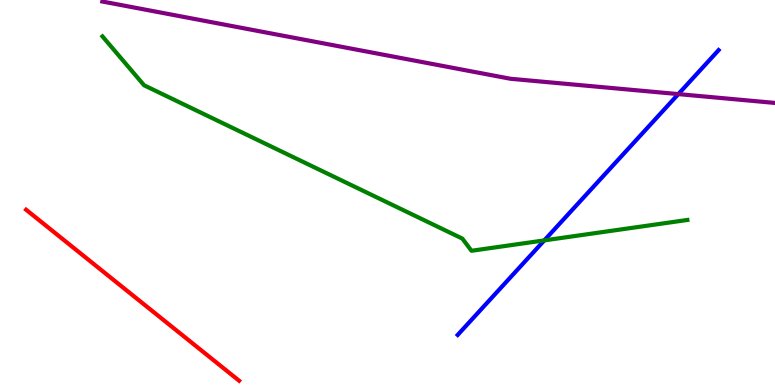[{'lines': ['blue', 'red'], 'intersections': []}, {'lines': ['green', 'red'], 'intersections': []}, {'lines': ['purple', 'red'], 'intersections': []}, {'lines': ['blue', 'green'], 'intersections': [{'x': 7.02, 'y': 3.76}]}, {'lines': ['blue', 'purple'], 'intersections': [{'x': 8.75, 'y': 7.56}]}, {'lines': ['green', 'purple'], 'intersections': []}]